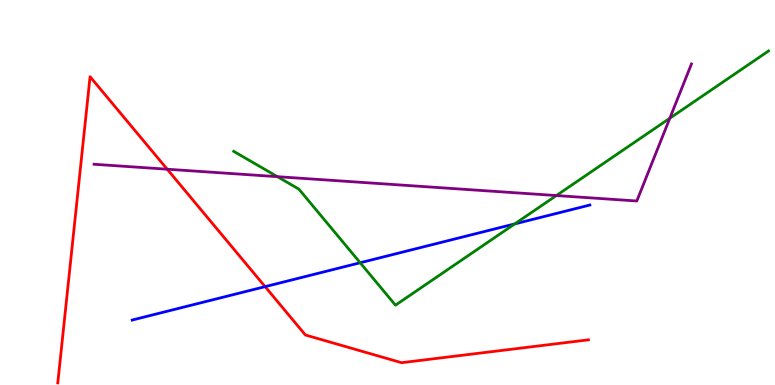[{'lines': ['blue', 'red'], 'intersections': [{'x': 3.42, 'y': 2.55}]}, {'lines': ['green', 'red'], 'intersections': []}, {'lines': ['purple', 'red'], 'intersections': [{'x': 2.16, 'y': 5.6}]}, {'lines': ['blue', 'green'], 'intersections': [{'x': 4.65, 'y': 3.18}, {'x': 6.64, 'y': 4.18}]}, {'lines': ['blue', 'purple'], 'intersections': []}, {'lines': ['green', 'purple'], 'intersections': [{'x': 3.58, 'y': 5.41}, {'x': 7.18, 'y': 4.92}, {'x': 8.64, 'y': 6.93}]}]